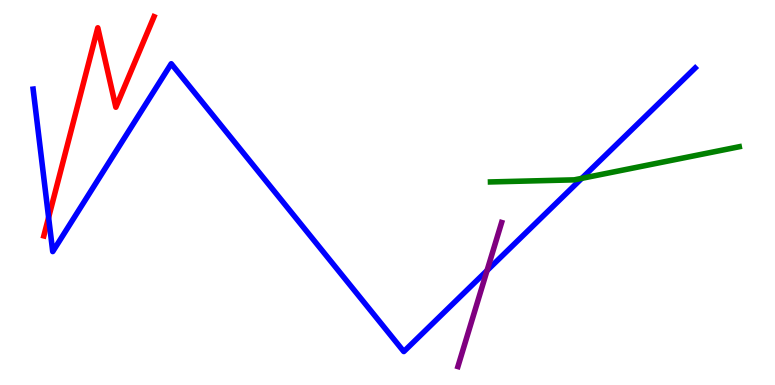[{'lines': ['blue', 'red'], 'intersections': [{'x': 0.627, 'y': 4.35}]}, {'lines': ['green', 'red'], 'intersections': []}, {'lines': ['purple', 'red'], 'intersections': []}, {'lines': ['blue', 'green'], 'intersections': [{'x': 7.51, 'y': 5.37}]}, {'lines': ['blue', 'purple'], 'intersections': [{'x': 6.28, 'y': 2.97}]}, {'lines': ['green', 'purple'], 'intersections': []}]